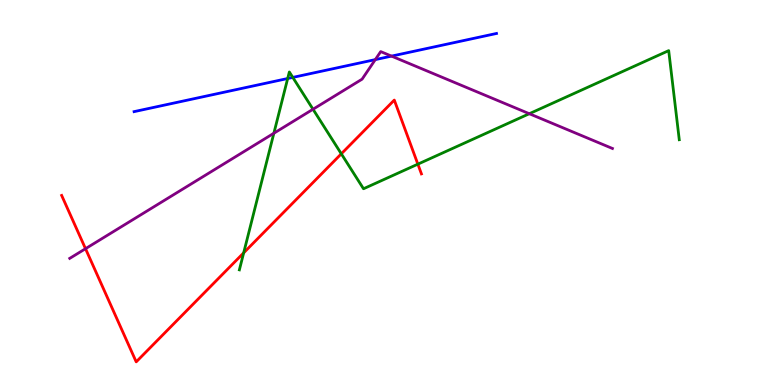[{'lines': ['blue', 'red'], 'intersections': []}, {'lines': ['green', 'red'], 'intersections': [{'x': 3.14, 'y': 3.43}, {'x': 4.4, 'y': 6.0}, {'x': 5.39, 'y': 5.74}]}, {'lines': ['purple', 'red'], 'intersections': [{'x': 1.1, 'y': 3.54}]}, {'lines': ['blue', 'green'], 'intersections': [{'x': 3.71, 'y': 7.96}, {'x': 3.78, 'y': 7.99}]}, {'lines': ['blue', 'purple'], 'intersections': [{'x': 4.84, 'y': 8.45}, {'x': 5.05, 'y': 8.54}]}, {'lines': ['green', 'purple'], 'intersections': [{'x': 3.53, 'y': 6.54}, {'x': 4.04, 'y': 7.16}, {'x': 6.83, 'y': 7.05}]}]